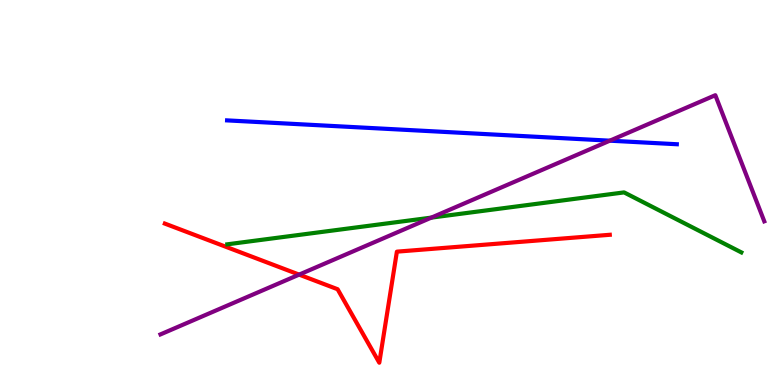[{'lines': ['blue', 'red'], 'intersections': []}, {'lines': ['green', 'red'], 'intersections': []}, {'lines': ['purple', 'red'], 'intersections': [{'x': 3.86, 'y': 2.87}]}, {'lines': ['blue', 'green'], 'intersections': []}, {'lines': ['blue', 'purple'], 'intersections': [{'x': 7.87, 'y': 6.35}]}, {'lines': ['green', 'purple'], 'intersections': [{'x': 5.57, 'y': 4.35}]}]